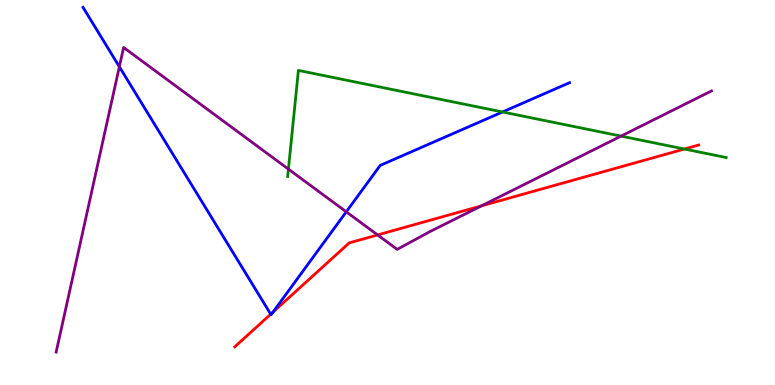[{'lines': ['blue', 'red'], 'intersections': [{'x': 3.49, 'y': 1.84}, {'x': 3.52, 'y': 1.89}]}, {'lines': ['green', 'red'], 'intersections': [{'x': 8.83, 'y': 6.13}]}, {'lines': ['purple', 'red'], 'intersections': [{'x': 4.87, 'y': 3.9}, {'x': 6.21, 'y': 4.65}]}, {'lines': ['blue', 'green'], 'intersections': [{'x': 6.48, 'y': 7.09}]}, {'lines': ['blue', 'purple'], 'intersections': [{'x': 1.54, 'y': 8.27}, {'x': 4.47, 'y': 4.5}]}, {'lines': ['green', 'purple'], 'intersections': [{'x': 3.72, 'y': 5.61}, {'x': 8.01, 'y': 6.46}]}]